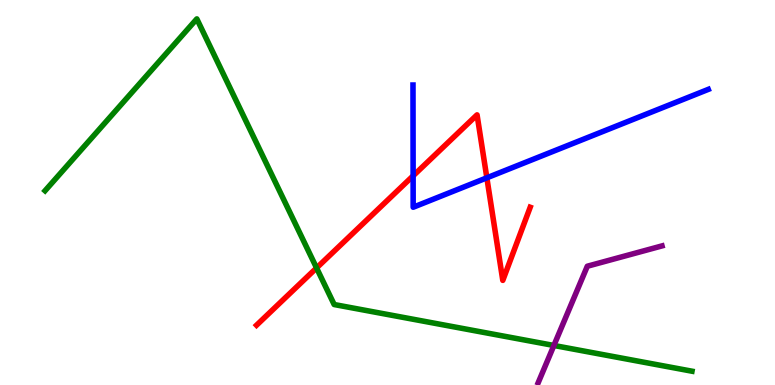[{'lines': ['blue', 'red'], 'intersections': [{'x': 5.33, 'y': 5.43}, {'x': 6.28, 'y': 5.38}]}, {'lines': ['green', 'red'], 'intersections': [{'x': 4.08, 'y': 3.04}]}, {'lines': ['purple', 'red'], 'intersections': []}, {'lines': ['blue', 'green'], 'intersections': []}, {'lines': ['blue', 'purple'], 'intersections': []}, {'lines': ['green', 'purple'], 'intersections': [{'x': 7.15, 'y': 1.03}]}]